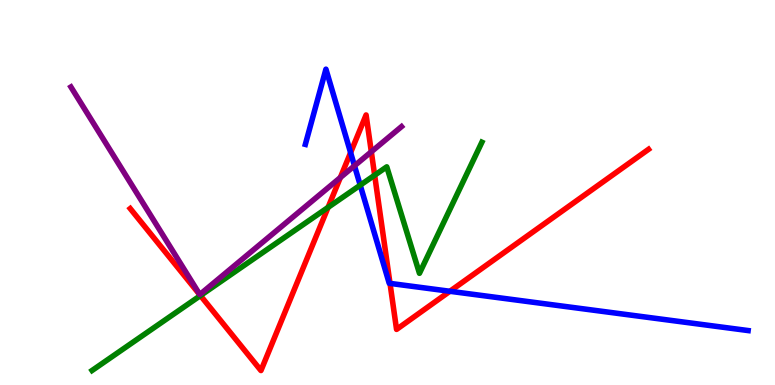[{'lines': ['blue', 'red'], 'intersections': [{'x': 4.52, 'y': 6.04}, {'x': 5.03, 'y': 2.64}, {'x': 5.81, 'y': 2.43}]}, {'lines': ['green', 'red'], 'intersections': [{'x': 2.59, 'y': 2.32}, {'x': 4.23, 'y': 4.61}, {'x': 4.83, 'y': 5.45}]}, {'lines': ['purple', 'red'], 'intersections': [{'x': 4.39, 'y': 5.39}, {'x': 4.79, 'y': 6.06}]}, {'lines': ['blue', 'green'], 'intersections': [{'x': 4.65, 'y': 5.19}]}, {'lines': ['blue', 'purple'], 'intersections': [{'x': 4.57, 'y': 5.69}]}, {'lines': ['green', 'purple'], 'intersections': []}]